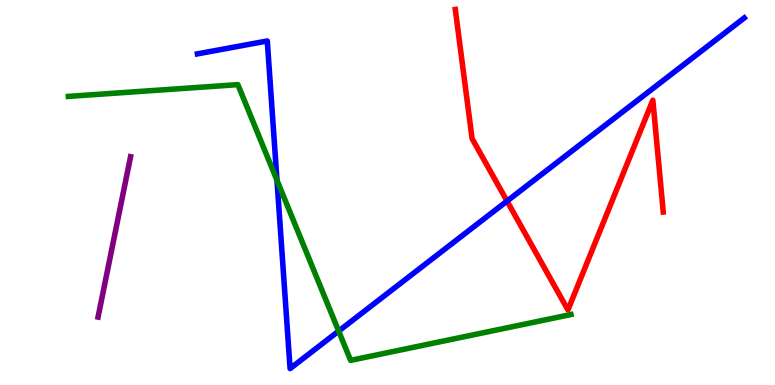[{'lines': ['blue', 'red'], 'intersections': [{'x': 6.54, 'y': 4.78}]}, {'lines': ['green', 'red'], 'intersections': []}, {'lines': ['purple', 'red'], 'intersections': []}, {'lines': ['blue', 'green'], 'intersections': [{'x': 3.57, 'y': 5.32}, {'x': 4.37, 'y': 1.4}]}, {'lines': ['blue', 'purple'], 'intersections': []}, {'lines': ['green', 'purple'], 'intersections': []}]